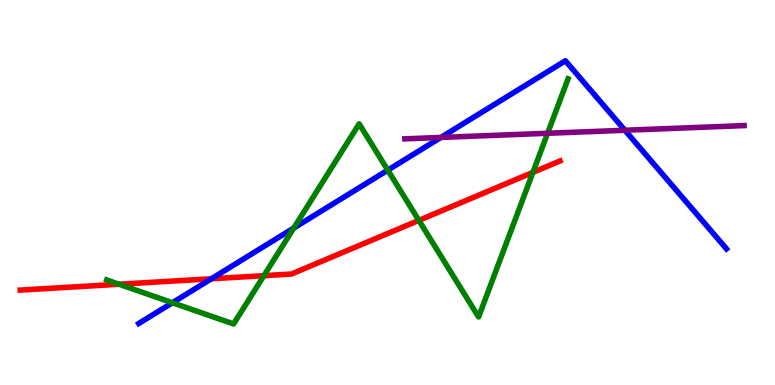[{'lines': ['blue', 'red'], 'intersections': [{'x': 2.73, 'y': 2.76}]}, {'lines': ['green', 'red'], 'intersections': [{'x': 1.54, 'y': 2.62}, {'x': 3.41, 'y': 2.84}, {'x': 5.4, 'y': 4.28}, {'x': 6.88, 'y': 5.52}]}, {'lines': ['purple', 'red'], 'intersections': []}, {'lines': ['blue', 'green'], 'intersections': [{'x': 2.22, 'y': 2.14}, {'x': 3.79, 'y': 4.08}, {'x': 5.0, 'y': 5.58}]}, {'lines': ['blue', 'purple'], 'intersections': [{'x': 5.69, 'y': 6.43}, {'x': 8.06, 'y': 6.62}]}, {'lines': ['green', 'purple'], 'intersections': [{'x': 7.07, 'y': 6.54}]}]